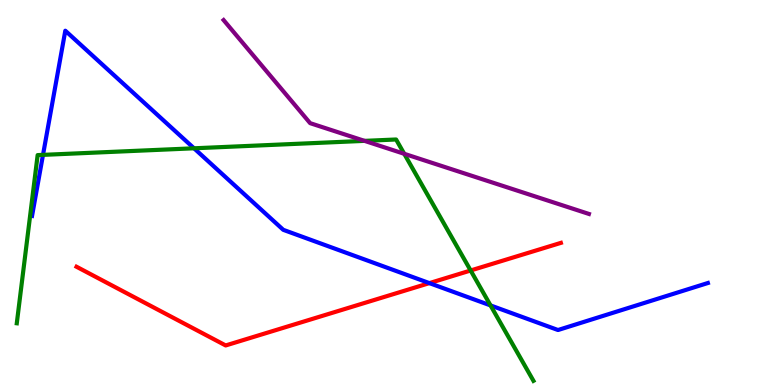[{'lines': ['blue', 'red'], 'intersections': [{'x': 5.54, 'y': 2.65}]}, {'lines': ['green', 'red'], 'intersections': [{'x': 6.07, 'y': 2.97}]}, {'lines': ['purple', 'red'], 'intersections': []}, {'lines': ['blue', 'green'], 'intersections': [{'x': 0.555, 'y': 5.98}, {'x': 2.5, 'y': 6.15}, {'x': 6.33, 'y': 2.07}]}, {'lines': ['blue', 'purple'], 'intersections': []}, {'lines': ['green', 'purple'], 'intersections': [{'x': 4.7, 'y': 6.34}, {'x': 5.22, 'y': 6.01}]}]